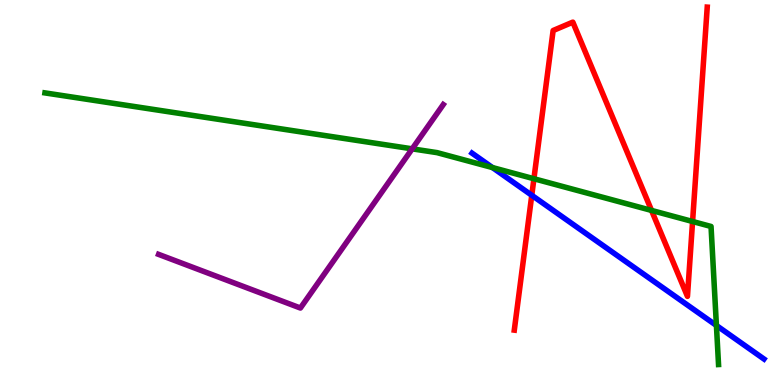[{'lines': ['blue', 'red'], 'intersections': [{'x': 6.86, 'y': 4.93}]}, {'lines': ['green', 'red'], 'intersections': [{'x': 6.89, 'y': 5.36}, {'x': 8.41, 'y': 4.53}, {'x': 8.94, 'y': 4.25}]}, {'lines': ['purple', 'red'], 'intersections': []}, {'lines': ['blue', 'green'], 'intersections': [{'x': 6.35, 'y': 5.65}, {'x': 9.24, 'y': 1.55}]}, {'lines': ['blue', 'purple'], 'intersections': []}, {'lines': ['green', 'purple'], 'intersections': [{'x': 5.32, 'y': 6.13}]}]